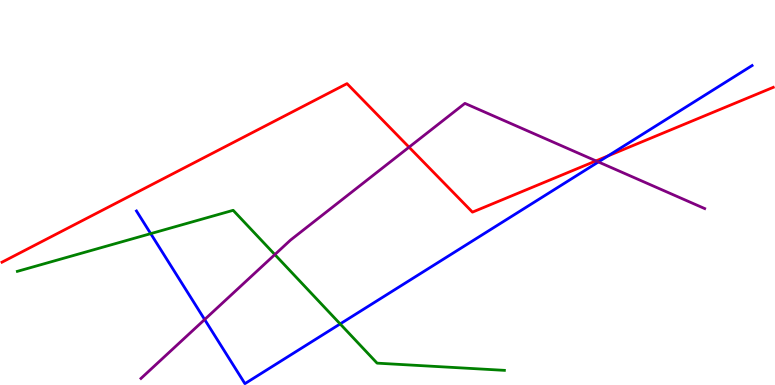[{'lines': ['blue', 'red'], 'intersections': [{'x': 7.85, 'y': 5.95}]}, {'lines': ['green', 'red'], 'intersections': []}, {'lines': ['purple', 'red'], 'intersections': [{'x': 5.28, 'y': 6.18}, {'x': 7.69, 'y': 5.82}]}, {'lines': ['blue', 'green'], 'intersections': [{'x': 1.94, 'y': 3.93}, {'x': 4.39, 'y': 1.59}]}, {'lines': ['blue', 'purple'], 'intersections': [{'x': 2.64, 'y': 1.7}, {'x': 7.72, 'y': 5.79}]}, {'lines': ['green', 'purple'], 'intersections': [{'x': 3.55, 'y': 3.39}]}]